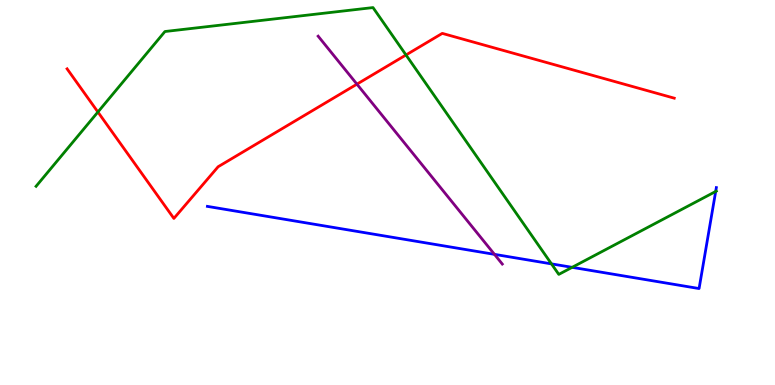[{'lines': ['blue', 'red'], 'intersections': []}, {'lines': ['green', 'red'], 'intersections': [{'x': 1.26, 'y': 7.09}, {'x': 5.24, 'y': 8.57}]}, {'lines': ['purple', 'red'], 'intersections': [{'x': 4.61, 'y': 7.81}]}, {'lines': ['blue', 'green'], 'intersections': [{'x': 7.12, 'y': 3.15}, {'x': 7.38, 'y': 3.06}, {'x': 9.23, 'y': 5.03}]}, {'lines': ['blue', 'purple'], 'intersections': [{'x': 6.38, 'y': 3.39}]}, {'lines': ['green', 'purple'], 'intersections': []}]